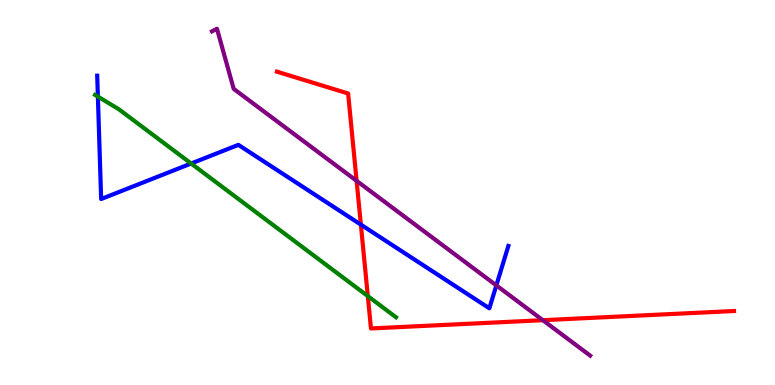[{'lines': ['blue', 'red'], 'intersections': [{'x': 4.66, 'y': 4.17}]}, {'lines': ['green', 'red'], 'intersections': [{'x': 4.75, 'y': 2.31}]}, {'lines': ['purple', 'red'], 'intersections': [{'x': 4.6, 'y': 5.3}, {'x': 7.0, 'y': 1.68}]}, {'lines': ['blue', 'green'], 'intersections': [{'x': 1.26, 'y': 7.49}, {'x': 2.47, 'y': 5.75}]}, {'lines': ['blue', 'purple'], 'intersections': [{'x': 6.4, 'y': 2.59}]}, {'lines': ['green', 'purple'], 'intersections': []}]